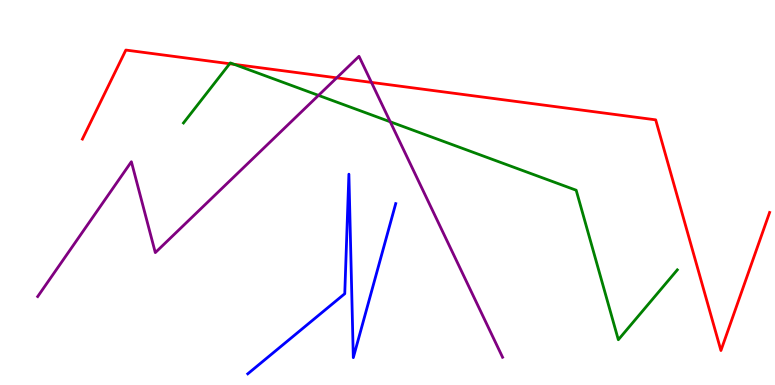[{'lines': ['blue', 'red'], 'intersections': []}, {'lines': ['green', 'red'], 'intersections': [{'x': 2.96, 'y': 8.34}, {'x': 3.02, 'y': 8.33}]}, {'lines': ['purple', 'red'], 'intersections': [{'x': 4.34, 'y': 7.98}, {'x': 4.79, 'y': 7.86}]}, {'lines': ['blue', 'green'], 'intersections': []}, {'lines': ['blue', 'purple'], 'intersections': []}, {'lines': ['green', 'purple'], 'intersections': [{'x': 4.11, 'y': 7.52}, {'x': 5.04, 'y': 6.84}]}]